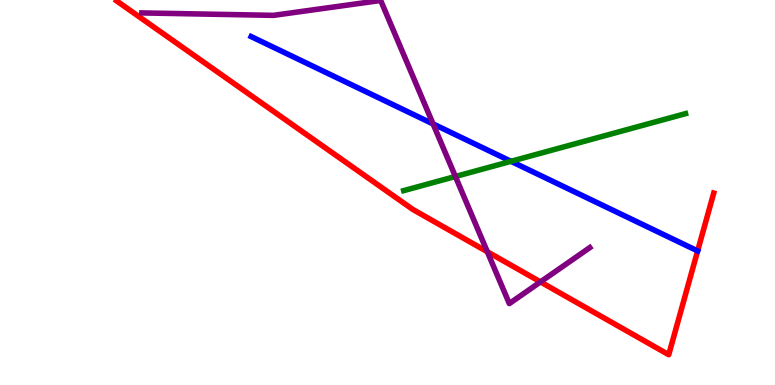[{'lines': ['blue', 'red'], 'intersections': [{'x': 9.0, 'y': 3.48}]}, {'lines': ['green', 'red'], 'intersections': []}, {'lines': ['purple', 'red'], 'intersections': [{'x': 6.29, 'y': 3.46}, {'x': 6.97, 'y': 2.68}]}, {'lines': ['blue', 'green'], 'intersections': [{'x': 6.59, 'y': 5.81}]}, {'lines': ['blue', 'purple'], 'intersections': [{'x': 5.59, 'y': 6.78}]}, {'lines': ['green', 'purple'], 'intersections': [{'x': 5.88, 'y': 5.42}]}]